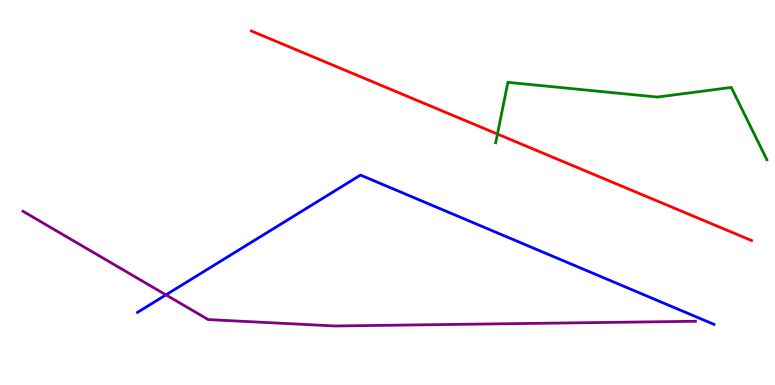[{'lines': ['blue', 'red'], 'intersections': []}, {'lines': ['green', 'red'], 'intersections': [{'x': 6.42, 'y': 6.52}]}, {'lines': ['purple', 'red'], 'intersections': []}, {'lines': ['blue', 'green'], 'intersections': []}, {'lines': ['blue', 'purple'], 'intersections': [{'x': 2.14, 'y': 2.34}]}, {'lines': ['green', 'purple'], 'intersections': []}]